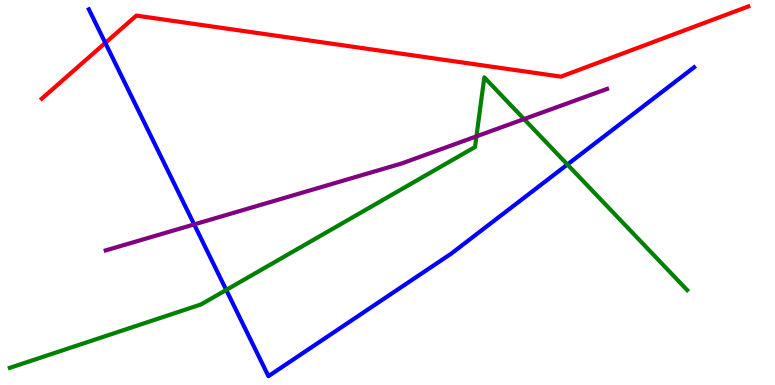[{'lines': ['blue', 'red'], 'intersections': [{'x': 1.36, 'y': 8.89}]}, {'lines': ['green', 'red'], 'intersections': []}, {'lines': ['purple', 'red'], 'intersections': []}, {'lines': ['blue', 'green'], 'intersections': [{'x': 2.92, 'y': 2.47}, {'x': 7.32, 'y': 5.73}]}, {'lines': ['blue', 'purple'], 'intersections': [{'x': 2.51, 'y': 4.17}]}, {'lines': ['green', 'purple'], 'intersections': [{'x': 6.15, 'y': 6.46}, {'x': 6.76, 'y': 6.91}]}]